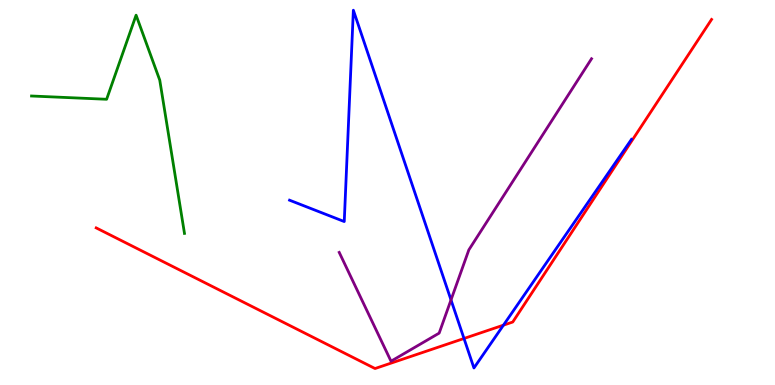[{'lines': ['blue', 'red'], 'intersections': [{'x': 5.99, 'y': 1.21}, {'x': 6.5, 'y': 1.55}]}, {'lines': ['green', 'red'], 'intersections': []}, {'lines': ['purple', 'red'], 'intersections': []}, {'lines': ['blue', 'green'], 'intersections': []}, {'lines': ['blue', 'purple'], 'intersections': [{'x': 5.82, 'y': 2.21}]}, {'lines': ['green', 'purple'], 'intersections': []}]